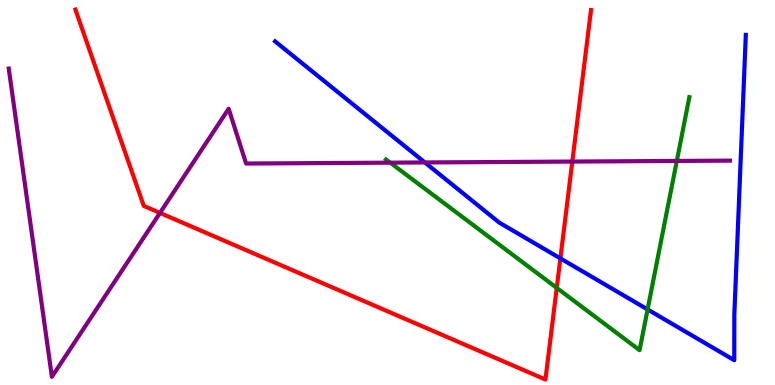[{'lines': ['blue', 'red'], 'intersections': [{'x': 7.23, 'y': 3.29}]}, {'lines': ['green', 'red'], 'intersections': [{'x': 7.18, 'y': 2.52}]}, {'lines': ['purple', 'red'], 'intersections': [{'x': 2.06, 'y': 4.47}, {'x': 7.38, 'y': 5.8}]}, {'lines': ['blue', 'green'], 'intersections': [{'x': 8.36, 'y': 1.96}]}, {'lines': ['blue', 'purple'], 'intersections': [{'x': 5.48, 'y': 5.78}]}, {'lines': ['green', 'purple'], 'intersections': [{'x': 5.03, 'y': 5.78}, {'x': 8.73, 'y': 5.82}]}]